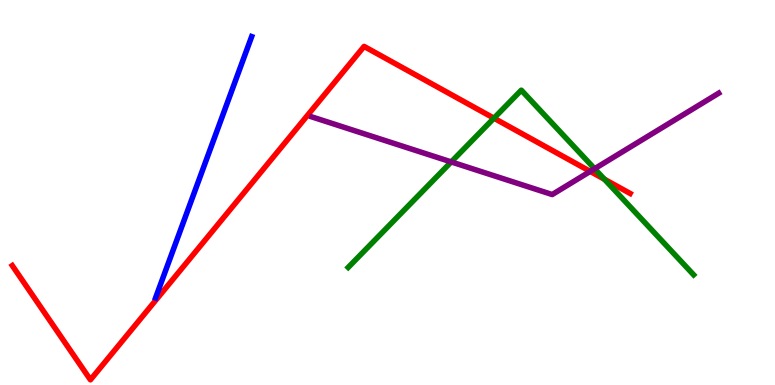[{'lines': ['blue', 'red'], 'intersections': []}, {'lines': ['green', 'red'], 'intersections': [{'x': 6.37, 'y': 6.93}, {'x': 7.8, 'y': 5.34}]}, {'lines': ['purple', 'red'], 'intersections': [{'x': 7.62, 'y': 5.55}]}, {'lines': ['blue', 'green'], 'intersections': []}, {'lines': ['blue', 'purple'], 'intersections': []}, {'lines': ['green', 'purple'], 'intersections': [{'x': 5.82, 'y': 5.79}, {'x': 7.67, 'y': 5.62}]}]